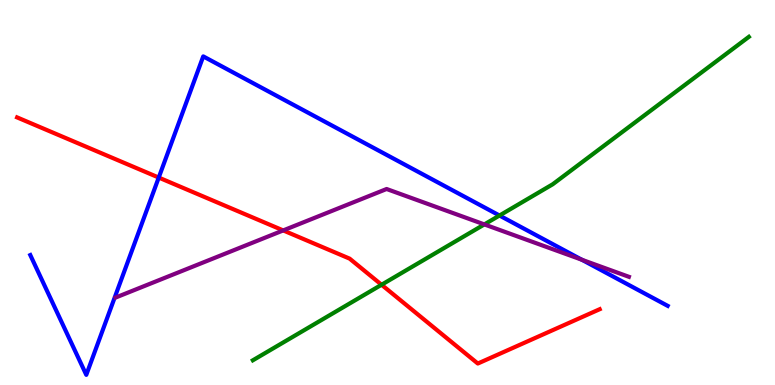[{'lines': ['blue', 'red'], 'intersections': [{'x': 2.05, 'y': 5.39}]}, {'lines': ['green', 'red'], 'intersections': [{'x': 4.92, 'y': 2.6}]}, {'lines': ['purple', 'red'], 'intersections': [{'x': 3.65, 'y': 4.02}]}, {'lines': ['blue', 'green'], 'intersections': [{'x': 6.45, 'y': 4.4}]}, {'lines': ['blue', 'purple'], 'intersections': [{'x': 7.51, 'y': 3.25}]}, {'lines': ['green', 'purple'], 'intersections': [{'x': 6.25, 'y': 4.17}]}]